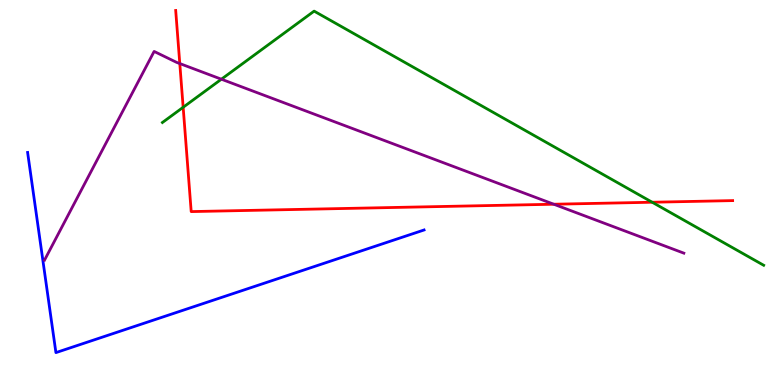[{'lines': ['blue', 'red'], 'intersections': []}, {'lines': ['green', 'red'], 'intersections': [{'x': 2.36, 'y': 7.21}, {'x': 8.42, 'y': 4.75}]}, {'lines': ['purple', 'red'], 'intersections': [{'x': 2.32, 'y': 8.35}, {'x': 7.15, 'y': 4.7}]}, {'lines': ['blue', 'green'], 'intersections': []}, {'lines': ['blue', 'purple'], 'intersections': []}, {'lines': ['green', 'purple'], 'intersections': [{'x': 2.86, 'y': 7.94}]}]